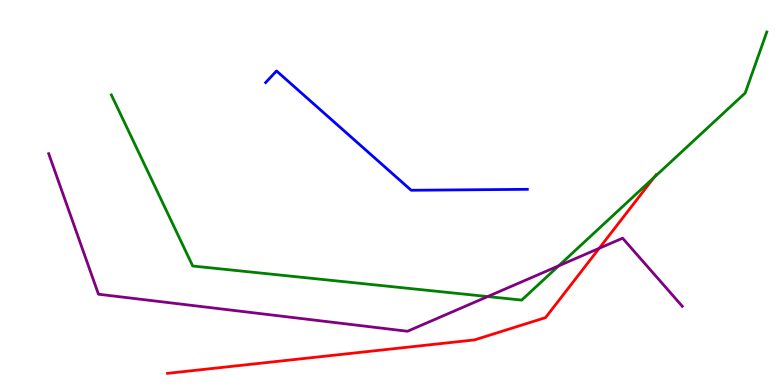[{'lines': ['blue', 'red'], 'intersections': []}, {'lines': ['green', 'red'], 'intersections': [{'x': 8.44, 'y': 5.39}]}, {'lines': ['purple', 'red'], 'intersections': [{'x': 7.73, 'y': 3.55}]}, {'lines': ['blue', 'green'], 'intersections': []}, {'lines': ['blue', 'purple'], 'intersections': []}, {'lines': ['green', 'purple'], 'intersections': [{'x': 6.29, 'y': 2.3}, {'x': 7.21, 'y': 3.09}]}]